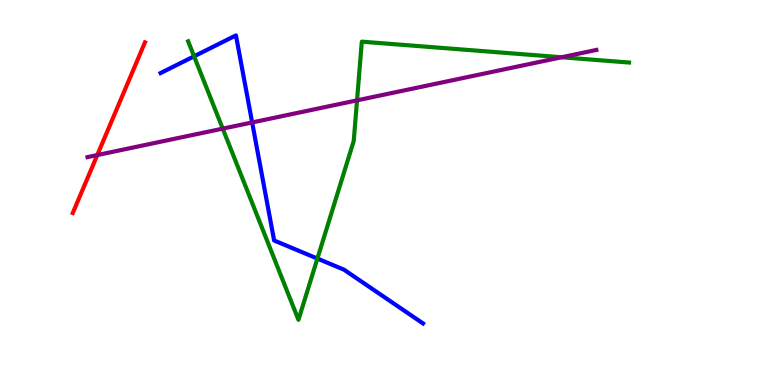[{'lines': ['blue', 'red'], 'intersections': []}, {'lines': ['green', 'red'], 'intersections': []}, {'lines': ['purple', 'red'], 'intersections': [{'x': 1.26, 'y': 5.97}]}, {'lines': ['blue', 'green'], 'intersections': [{'x': 2.5, 'y': 8.54}, {'x': 4.1, 'y': 3.28}]}, {'lines': ['blue', 'purple'], 'intersections': [{'x': 3.25, 'y': 6.82}]}, {'lines': ['green', 'purple'], 'intersections': [{'x': 2.87, 'y': 6.66}, {'x': 4.61, 'y': 7.39}, {'x': 7.25, 'y': 8.51}]}]